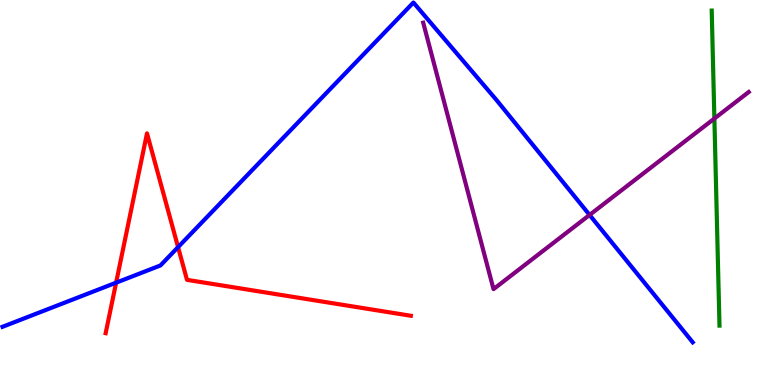[{'lines': ['blue', 'red'], 'intersections': [{'x': 1.5, 'y': 2.66}, {'x': 2.3, 'y': 3.58}]}, {'lines': ['green', 'red'], 'intersections': []}, {'lines': ['purple', 'red'], 'intersections': []}, {'lines': ['blue', 'green'], 'intersections': []}, {'lines': ['blue', 'purple'], 'intersections': [{'x': 7.61, 'y': 4.42}]}, {'lines': ['green', 'purple'], 'intersections': [{'x': 9.22, 'y': 6.92}]}]